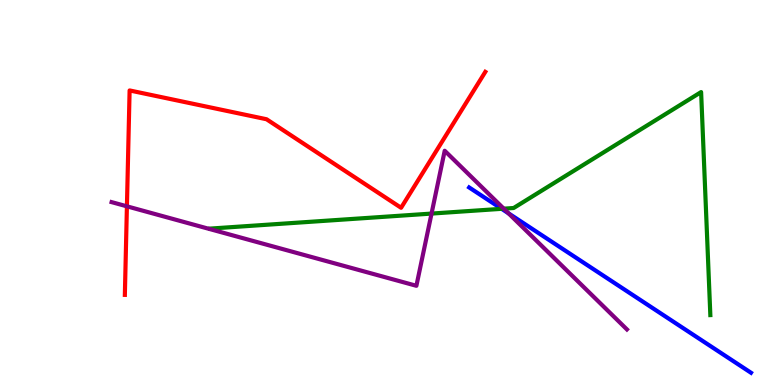[{'lines': ['blue', 'red'], 'intersections': []}, {'lines': ['green', 'red'], 'intersections': []}, {'lines': ['purple', 'red'], 'intersections': [{'x': 1.64, 'y': 4.64}]}, {'lines': ['blue', 'green'], 'intersections': [{'x': 6.47, 'y': 4.58}]}, {'lines': ['blue', 'purple'], 'intersections': [{'x': 6.56, 'y': 4.46}]}, {'lines': ['green', 'purple'], 'intersections': [{'x': 5.57, 'y': 4.45}, {'x': 6.5, 'y': 4.58}]}]